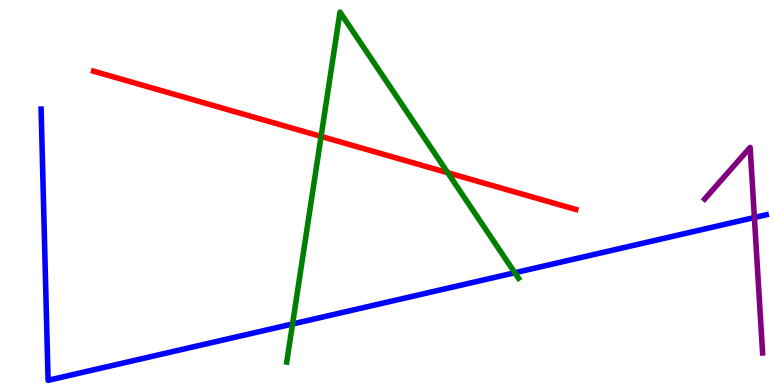[{'lines': ['blue', 'red'], 'intersections': []}, {'lines': ['green', 'red'], 'intersections': [{'x': 4.14, 'y': 6.46}, {'x': 5.78, 'y': 5.51}]}, {'lines': ['purple', 'red'], 'intersections': []}, {'lines': ['blue', 'green'], 'intersections': [{'x': 3.77, 'y': 1.59}, {'x': 6.64, 'y': 2.92}]}, {'lines': ['blue', 'purple'], 'intersections': [{'x': 9.73, 'y': 4.35}]}, {'lines': ['green', 'purple'], 'intersections': []}]